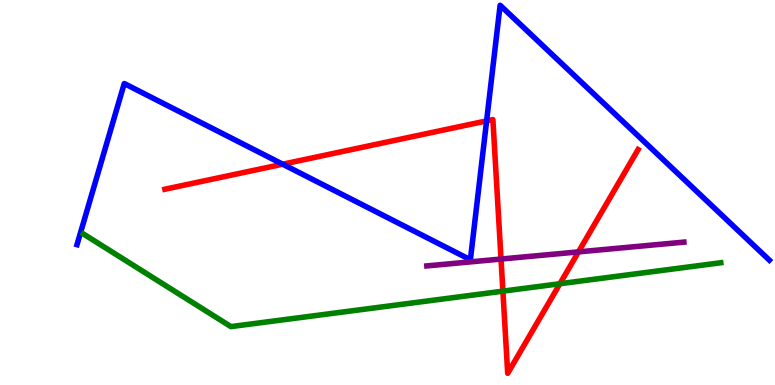[{'lines': ['blue', 'red'], 'intersections': [{'x': 3.65, 'y': 5.73}, {'x': 6.28, 'y': 6.86}]}, {'lines': ['green', 'red'], 'intersections': [{'x': 6.49, 'y': 2.44}, {'x': 7.22, 'y': 2.63}]}, {'lines': ['purple', 'red'], 'intersections': [{'x': 6.46, 'y': 3.27}, {'x': 7.46, 'y': 3.46}]}, {'lines': ['blue', 'green'], 'intersections': []}, {'lines': ['blue', 'purple'], 'intersections': []}, {'lines': ['green', 'purple'], 'intersections': []}]